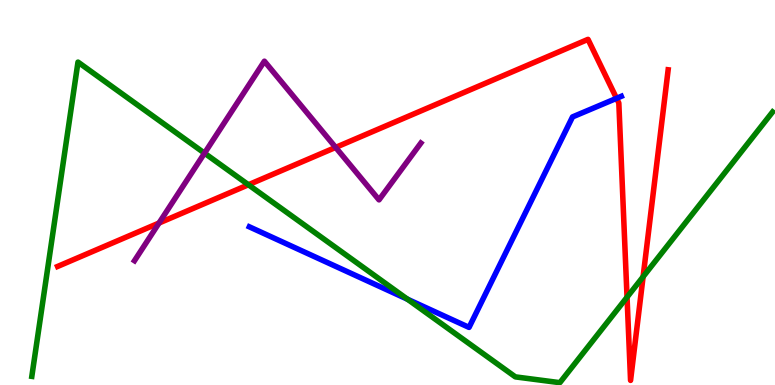[{'lines': ['blue', 'red'], 'intersections': [{'x': 7.96, 'y': 7.45}]}, {'lines': ['green', 'red'], 'intersections': [{'x': 3.21, 'y': 5.2}, {'x': 8.09, 'y': 2.28}, {'x': 8.3, 'y': 2.81}]}, {'lines': ['purple', 'red'], 'intersections': [{'x': 2.05, 'y': 4.21}, {'x': 4.33, 'y': 6.17}]}, {'lines': ['blue', 'green'], 'intersections': [{'x': 5.26, 'y': 2.23}]}, {'lines': ['blue', 'purple'], 'intersections': []}, {'lines': ['green', 'purple'], 'intersections': [{'x': 2.64, 'y': 6.02}]}]